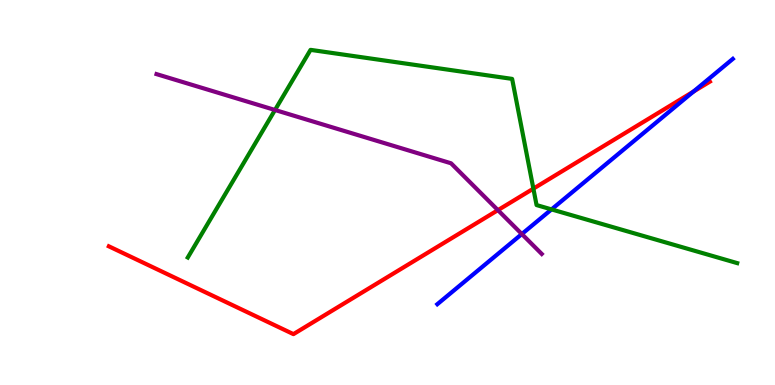[{'lines': ['blue', 'red'], 'intersections': [{'x': 8.95, 'y': 7.62}]}, {'lines': ['green', 'red'], 'intersections': [{'x': 6.88, 'y': 5.1}]}, {'lines': ['purple', 'red'], 'intersections': [{'x': 6.42, 'y': 4.54}]}, {'lines': ['blue', 'green'], 'intersections': [{'x': 7.12, 'y': 4.56}]}, {'lines': ['blue', 'purple'], 'intersections': [{'x': 6.73, 'y': 3.92}]}, {'lines': ['green', 'purple'], 'intersections': [{'x': 3.55, 'y': 7.14}]}]